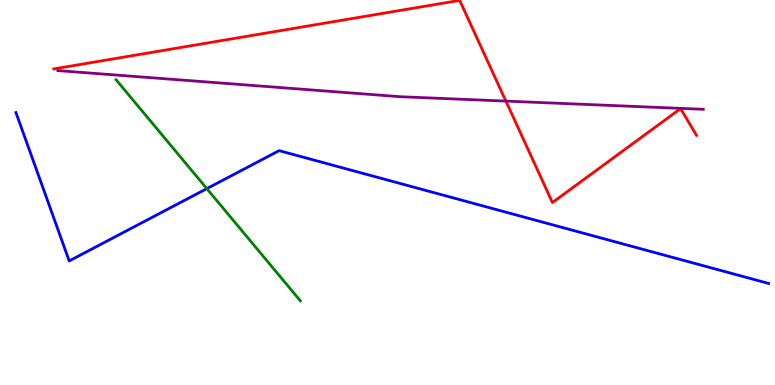[{'lines': ['blue', 'red'], 'intersections': []}, {'lines': ['green', 'red'], 'intersections': []}, {'lines': ['purple', 'red'], 'intersections': [{'x': 6.53, 'y': 7.37}]}, {'lines': ['blue', 'green'], 'intersections': [{'x': 2.67, 'y': 5.1}]}, {'lines': ['blue', 'purple'], 'intersections': []}, {'lines': ['green', 'purple'], 'intersections': []}]